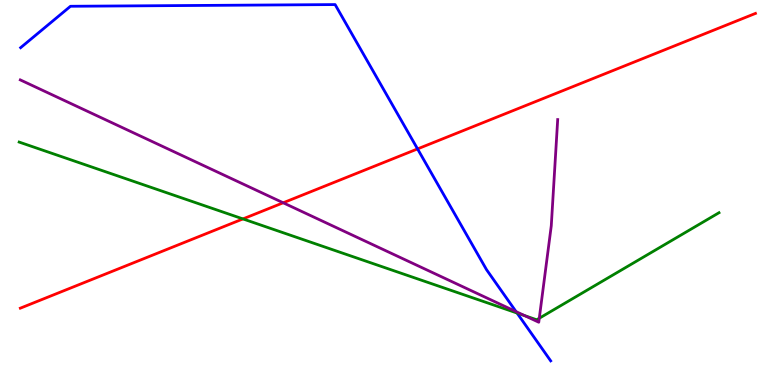[{'lines': ['blue', 'red'], 'intersections': [{'x': 5.39, 'y': 6.13}]}, {'lines': ['green', 'red'], 'intersections': [{'x': 3.13, 'y': 4.31}]}, {'lines': ['purple', 'red'], 'intersections': [{'x': 3.65, 'y': 4.73}]}, {'lines': ['blue', 'green'], 'intersections': [{'x': 6.67, 'y': 1.87}]}, {'lines': ['blue', 'purple'], 'intersections': [{'x': 6.66, 'y': 1.91}]}, {'lines': ['green', 'purple'], 'intersections': [{'x': 6.77, 'y': 1.8}, {'x': 6.96, 'y': 1.73}]}]